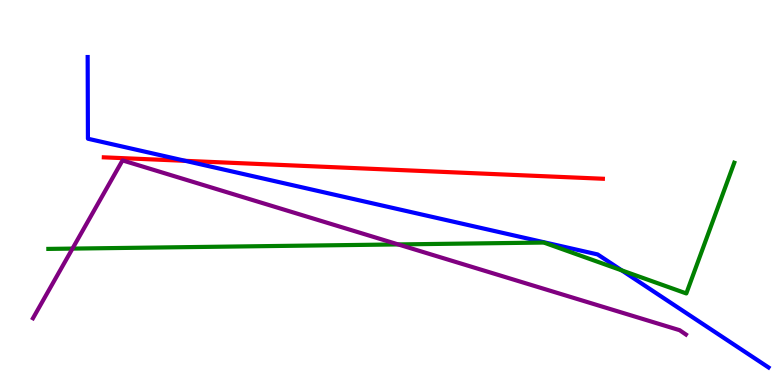[{'lines': ['blue', 'red'], 'intersections': [{'x': 2.39, 'y': 5.82}]}, {'lines': ['green', 'red'], 'intersections': []}, {'lines': ['purple', 'red'], 'intersections': []}, {'lines': ['blue', 'green'], 'intersections': [{'x': 8.02, 'y': 2.98}]}, {'lines': ['blue', 'purple'], 'intersections': []}, {'lines': ['green', 'purple'], 'intersections': [{'x': 0.935, 'y': 3.54}, {'x': 5.14, 'y': 3.65}]}]